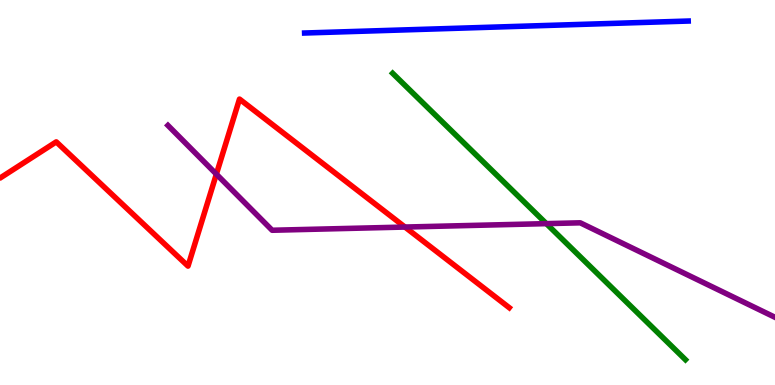[{'lines': ['blue', 'red'], 'intersections': []}, {'lines': ['green', 'red'], 'intersections': []}, {'lines': ['purple', 'red'], 'intersections': [{'x': 2.79, 'y': 5.48}, {'x': 5.23, 'y': 4.1}]}, {'lines': ['blue', 'green'], 'intersections': []}, {'lines': ['blue', 'purple'], 'intersections': []}, {'lines': ['green', 'purple'], 'intersections': [{'x': 7.05, 'y': 4.19}]}]